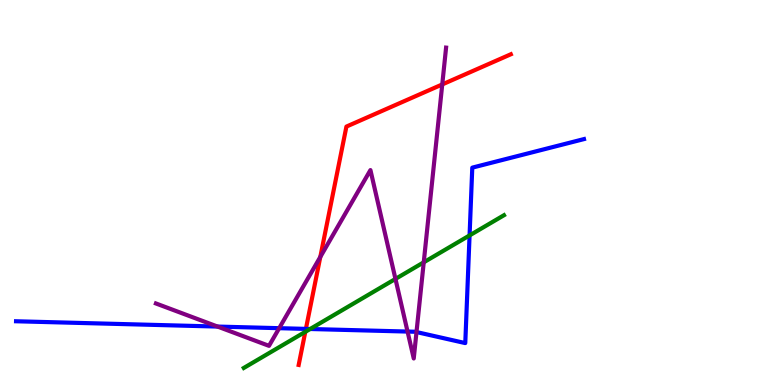[{'lines': ['blue', 'red'], 'intersections': [{'x': 3.95, 'y': 1.46}]}, {'lines': ['green', 'red'], 'intersections': [{'x': 3.94, 'y': 1.38}]}, {'lines': ['purple', 'red'], 'intersections': [{'x': 4.13, 'y': 3.33}, {'x': 5.71, 'y': 7.81}]}, {'lines': ['blue', 'green'], 'intersections': [{'x': 4.0, 'y': 1.45}, {'x': 6.06, 'y': 3.89}]}, {'lines': ['blue', 'purple'], 'intersections': [{'x': 2.81, 'y': 1.52}, {'x': 3.6, 'y': 1.48}, {'x': 5.26, 'y': 1.39}, {'x': 5.37, 'y': 1.38}]}, {'lines': ['green', 'purple'], 'intersections': [{'x': 5.1, 'y': 2.76}, {'x': 5.47, 'y': 3.19}]}]